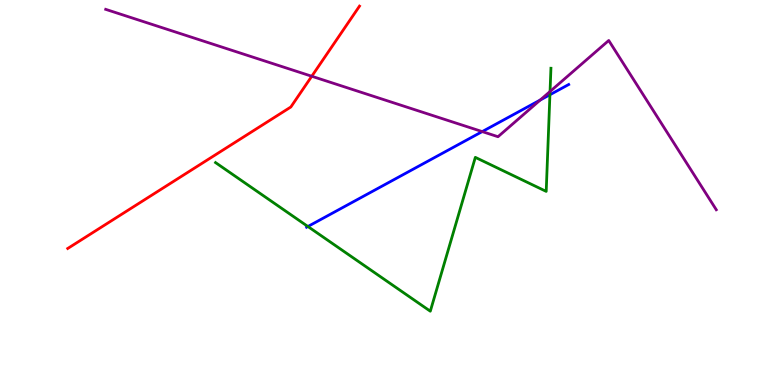[{'lines': ['blue', 'red'], 'intersections': []}, {'lines': ['green', 'red'], 'intersections': []}, {'lines': ['purple', 'red'], 'intersections': [{'x': 4.02, 'y': 8.02}]}, {'lines': ['blue', 'green'], 'intersections': [{'x': 3.97, 'y': 4.12}, {'x': 7.1, 'y': 7.54}]}, {'lines': ['blue', 'purple'], 'intersections': [{'x': 6.22, 'y': 6.58}, {'x': 6.97, 'y': 7.4}]}, {'lines': ['green', 'purple'], 'intersections': [{'x': 7.1, 'y': 7.62}]}]